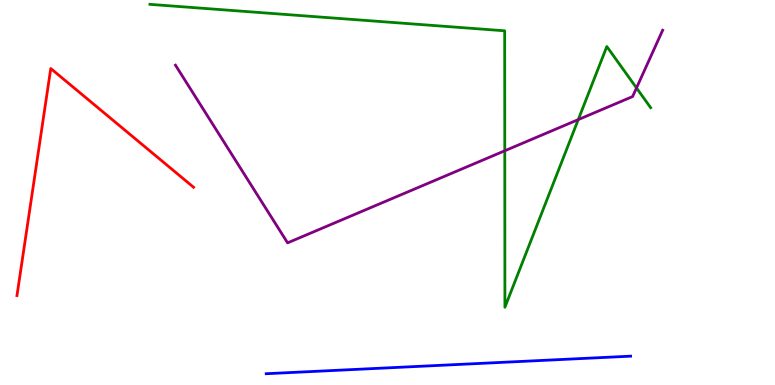[{'lines': ['blue', 'red'], 'intersections': []}, {'lines': ['green', 'red'], 'intersections': []}, {'lines': ['purple', 'red'], 'intersections': []}, {'lines': ['blue', 'green'], 'intersections': []}, {'lines': ['blue', 'purple'], 'intersections': []}, {'lines': ['green', 'purple'], 'intersections': [{'x': 6.51, 'y': 6.08}, {'x': 7.46, 'y': 6.89}, {'x': 8.21, 'y': 7.72}]}]